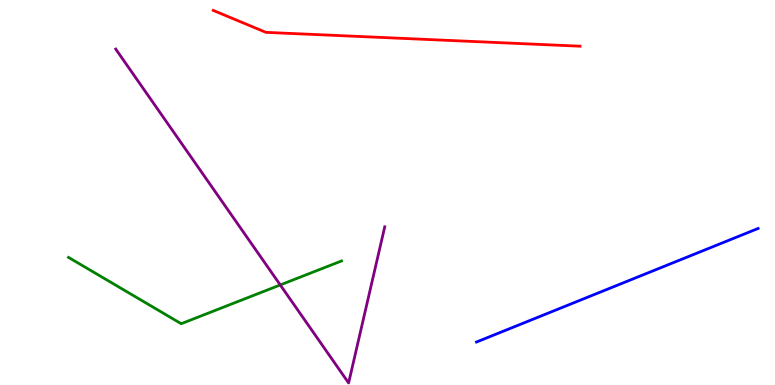[{'lines': ['blue', 'red'], 'intersections': []}, {'lines': ['green', 'red'], 'intersections': []}, {'lines': ['purple', 'red'], 'intersections': []}, {'lines': ['blue', 'green'], 'intersections': []}, {'lines': ['blue', 'purple'], 'intersections': []}, {'lines': ['green', 'purple'], 'intersections': [{'x': 3.62, 'y': 2.6}]}]